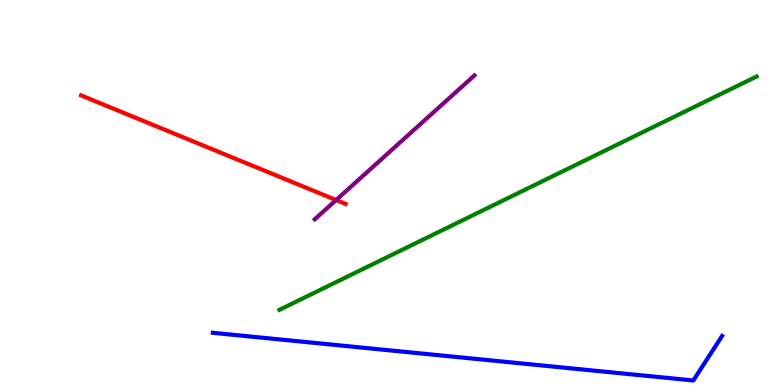[{'lines': ['blue', 'red'], 'intersections': []}, {'lines': ['green', 'red'], 'intersections': []}, {'lines': ['purple', 'red'], 'intersections': [{'x': 4.34, 'y': 4.8}]}, {'lines': ['blue', 'green'], 'intersections': []}, {'lines': ['blue', 'purple'], 'intersections': []}, {'lines': ['green', 'purple'], 'intersections': []}]